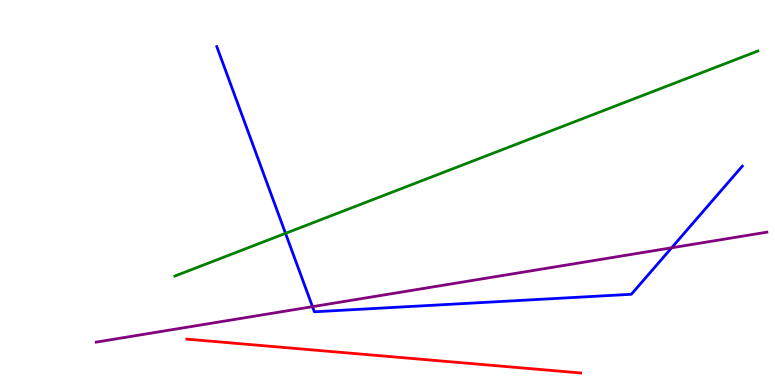[{'lines': ['blue', 'red'], 'intersections': []}, {'lines': ['green', 'red'], 'intersections': []}, {'lines': ['purple', 'red'], 'intersections': []}, {'lines': ['blue', 'green'], 'intersections': [{'x': 3.68, 'y': 3.94}]}, {'lines': ['blue', 'purple'], 'intersections': [{'x': 4.03, 'y': 2.03}, {'x': 8.67, 'y': 3.56}]}, {'lines': ['green', 'purple'], 'intersections': []}]